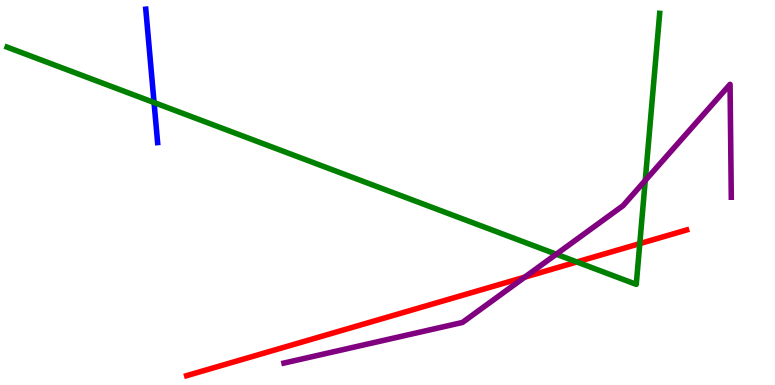[{'lines': ['blue', 'red'], 'intersections': []}, {'lines': ['green', 'red'], 'intersections': [{'x': 7.44, 'y': 3.2}, {'x': 8.26, 'y': 3.67}]}, {'lines': ['purple', 'red'], 'intersections': [{'x': 6.77, 'y': 2.8}]}, {'lines': ['blue', 'green'], 'intersections': [{'x': 1.99, 'y': 7.34}]}, {'lines': ['blue', 'purple'], 'intersections': []}, {'lines': ['green', 'purple'], 'intersections': [{'x': 7.18, 'y': 3.4}, {'x': 8.33, 'y': 5.31}]}]